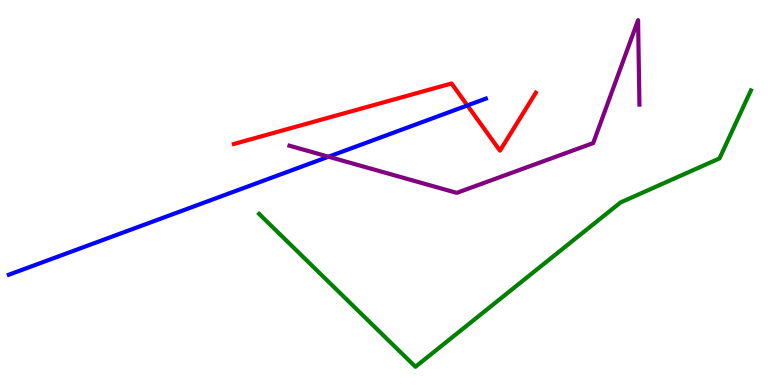[{'lines': ['blue', 'red'], 'intersections': [{'x': 6.03, 'y': 7.26}]}, {'lines': ['green', 'red'], 'intersections': []}, {'lines': ['purple', 'red'], 'intersections': []}, {'lines': ['blue', 'green'], 'intersections': []}, {'lines': ['blue', 'purple'], 'intersections': [{'x': 4.24, 'y': 5.93}]}, {'lines': ['green', 'purple'], 'intersections': []}]